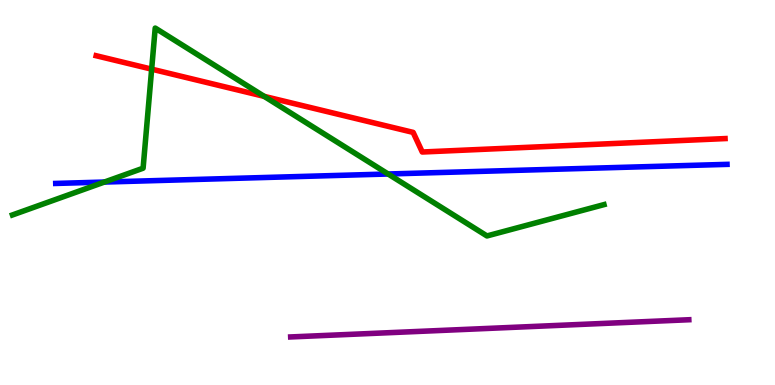[{'lines': ['blue', 'red'], 'intersections': []}, {'lines': ['green', 'red'], 'intersections': [{'x': 1.96, 'y': 8.2}, {'x': 3.41, 'y': 7.5}]}, {'lines': ['purple', 'red'], 'intersections': []}, {'lines': ['blue', 'green'], 'intersections': [{'x': 1.35, 'y': 5.27}, {'x': 5.01, 'y': 5.48}]}, {'lines': ['blue', 'purple'], 'intersections': []}, {'lines': ['green', 'purple'], 'intersections': []}]